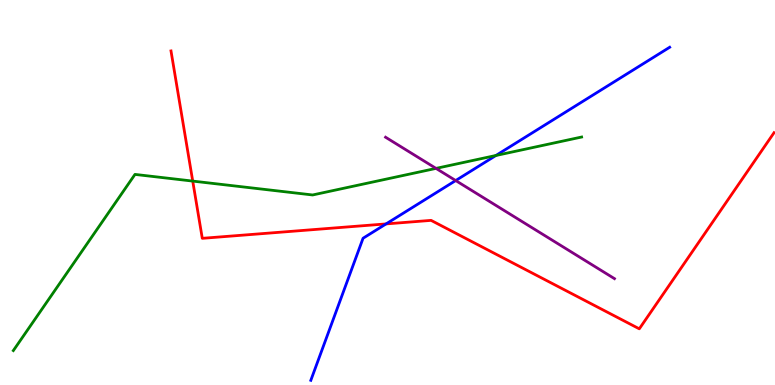[{'lines': ['blue', 'red'], 'intersections': [{'x': 4.98, 'y': 4.18}]}, {'lines': ['green', 'red'], 'intersections': [{'x': 2.49, 'y': 5.3}]}, {'lines': ['purple', 'red'], 'intersections': []}, {'lines': ['blue', 'green'], 'intersections': [{'x': 6.4, 'y': 5.96}]}, {'lines': ['blue', 'purple'], 'intersections': [{'x': 5.88, 'y': 5.31}]}, {'lines': ['green', 'purple'], 'intersections': [{'x': 5.63, 'y': 5.63}]}]